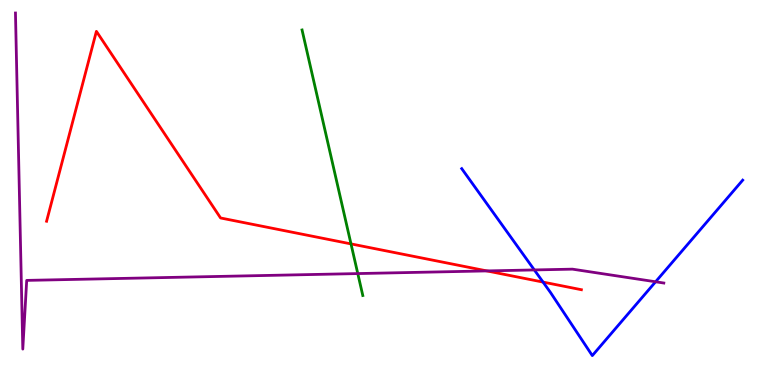[{'lines': ['blue', 'red'], 'intersections': [{'x': 7.01, 'y': 2.67}]}, {'lines': ['green', 'red'], 'intersections': [{'x': 4.53, 'y': 3.66}]}, {'lines': ['purple', 'red'], 'intersections': [{'x': 6.28, 'y': 2.96}]}, {'lines': ['blue', 'green'], 'intersections': []}, {'lines': ['blue', 'purple'], 'intersections': [{'x': 6.89, 'y': 2.99}, {'x': 8.46, 'y': 2.68}]}, {'lines': ['green', 'purple'], 'intersections': [{'x': 4.62, 'y': 2.89}]}]